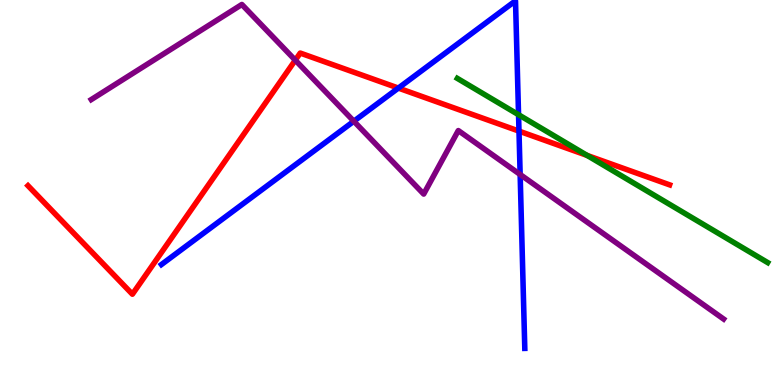[{'lines': ['blue', 'red'], 'intersections': [{'x': 5.14, 'y': 7.71}, {'x': 6.7, 'y': 6.59}]}, {'lines': ['green', 'red'], 'intersections': [{'x': 7.58, 'y': 5.96}]}, {'lines': ['purple', 'red'], 'intersections': [{'x': 3.81, 'y': 8.44}]}, {'lines': ['blue', 'green'], 'intersections': [{'x': 6.69, 'y': 7.02}]}, {'lines': ['blue', 'purple'], 'intersections': [{'x': 4.57, 'y': 6.85}, {'x': 6.71, 'y': 5.47}]}, {'lines': ['green', 'purple'], 'intersections': []}]